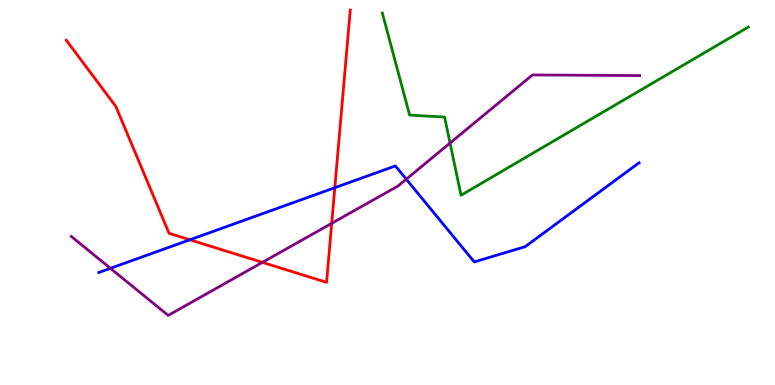[{'lines': ['blue', 'red'], 'intersections': [{'x': 2.45, 'y': 3.77}, {'x': 4.32, 'y': 5.12}]}, {'lines': ['green', 'red'], 'intersections': []}, {'lines': ['purple', 'red'], 'intersections': [{'x': 3.39, 'y': 3.19}, {'x': 4.28, 'y': 4.2}]}, {'lines': ['blue', 'green'], 'intersections': []}, {'lines': ['blue', 'purple'], 'intersections': [{'x': 1.42, 'y': 3.03}, {'x': 5.24, 'y': 5.35}]}, {'lines': ['green', 'purple'], 'intersections': [{'x': 5.81, 'y': 6.28}]}]